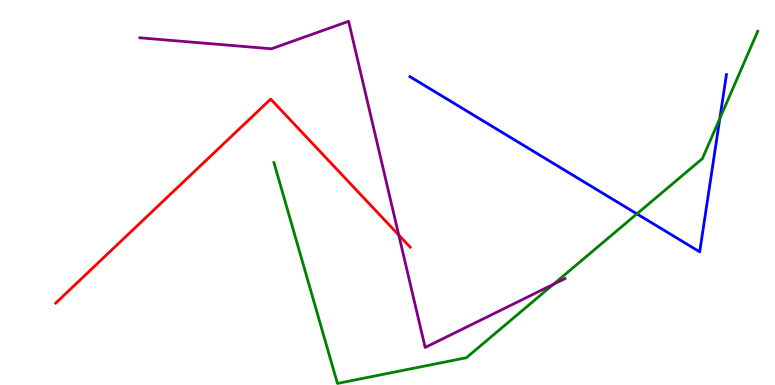[{'lines': ['blue', 'red'], 'intersections': []}, {'lines': ['green', 'red'], 'intersections': []}, {'lines': ['purple', 'red'], 'intersections': [{'x': 5.15, 'y': 3.89}]}, {'lines': ['blue', 'green'], 'intersections': [{'x': 8.22, 'y': 4.44}, {'x': 9.29, 'y': 6.92}]}, {'lines': ['blue', 'purple'], 'intersections': []}, {'lines': ['green', 'purple'], 'intersections': [{'x': 7.14, 'y': 2.62}]}]